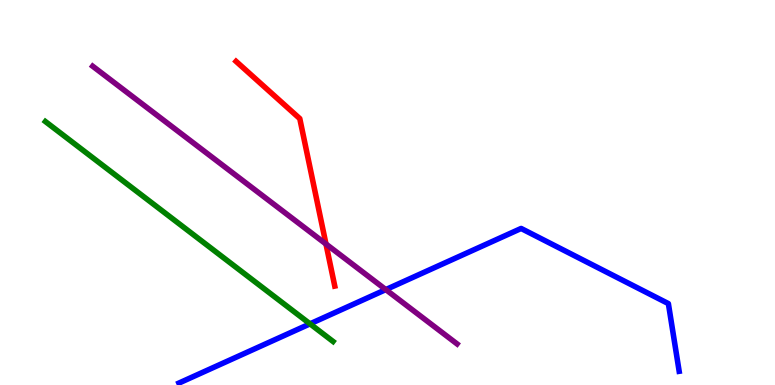[{'lines': ['blue', 'red'], 'intersections': []}, {'lines': ['green', 'red'], 'intersections': []}, {'lines': ['purple', 'red'], 'intersections': [{'x': 4.21, 'y': 3.66}]}, {'lines': ['blue', 'green'], 'intersections': [{'x': 4.0, 'y': 1.59}]}, {'lines': ['blue', 'purple'], 'intersections': [{'x': 4.98, 'y': 2.48}]}, {'lines': ['green', 'purple'], 'intersections': []}]